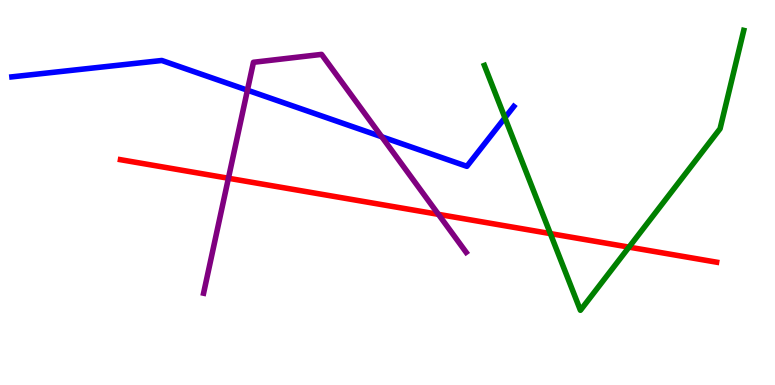[{'lines': ['blue', 'red'], 'intersections': []}, {'lines': ['green', 'red'], 'intersections': [{'x': 7.1, 'y': 3.93}, {'x': 8.12, 'y': 3.58}]}, {'lines': ['purple', 'red'], 'intersections': [{'x': 2.95, 'y': 5.37}, {'x': 5.66, 'y': 4.43}]}, {'lines': ['blue', 'green'], 'intersections': [{'x': 6.52, 'y': 6.94}]}, {'lines': ['blue', 'purple'], 'intersections': [{'x': 3.19, 'y': 7.66}, {'x': 4.93, 'y': 6.45}]}, {'lines': ['green', 'purple'], 'intersections': []}]